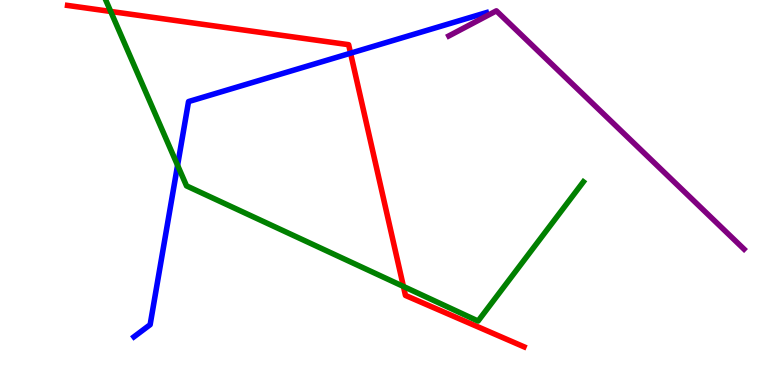[{'lines': ['blue', 'red'], 'intersections': [{'x': 4.52, 'y': 8.62}]}, {'lines': ['green', 'red'], 'intersections': [{'x': 1.43, 'y': 9.7}, {'x': 5.21, 'y': 2.56}]}, {'lines': ['purple', 'red'], 'intersections': []}, {'lines': ['blue', 'green'], 'intersections': [{'x': 2.29, 'y': 5.71}]}, {'lines': ['blue', 'purple'], 'intersections': []}, {'lines': ['green', 'purple'], 'intersections': []}]